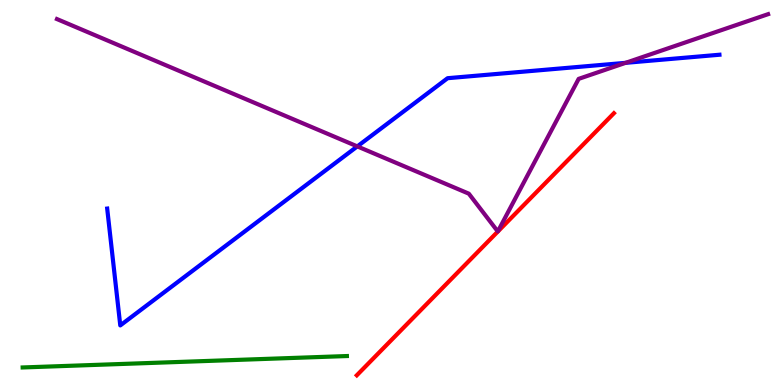[{'lines': ['blue', 'red'], 'intersections': []}, {'lines': ['green', 'red'], 'intersections': []}, {'lines': ['purple', 'red'], 'intersections': []}, {'lines': ['blue', 'green'], 'intersections': []}, {'lines': ['blue', 'purple'], 'intersections': [{'x': 4.61, 'y': 6.2}, {'x': 8.07, 'y': 8.37}]}, {'lines': ['green', 'purple'], 'intersections': []}]